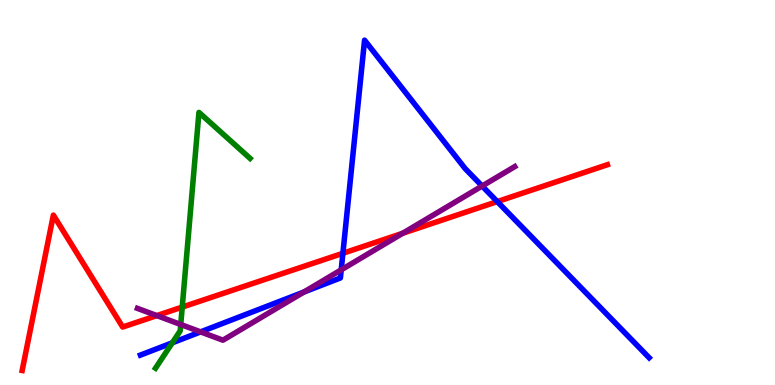[{'lines': ['blue', 'red'], 'intersections': [{'x': 4.42, 'y': 3.42}, {'x': 6.42, 'y': 4.76}]}, {'lines': ['green', 'red'], 'intersections': [{'x': 2.35, 'y': 2.02}]}, {'lines': ['purple', 'red'], 'intersections': [{'x': 2.02, 'y': 1.8}, {'x': 5.2, 'y': 3.94}]}, {'lines': ['blue', 'green'], 'intersections': [{'x': 2.22, 'y': 1.1}]}, {'lines': ['blue', 'purple'], 'intersections': [{'x': 2.59, 'y': 1.38}, {'x': 3.92, 'y': 2.41}, {'x': 4.4, 'y': 2.99}, {'x': 6.22, 'y': 5.17}]}, {'lines': ['green', 'purple'], 'intersections': [{'x': 2.33, 'y': 1.57}]}]